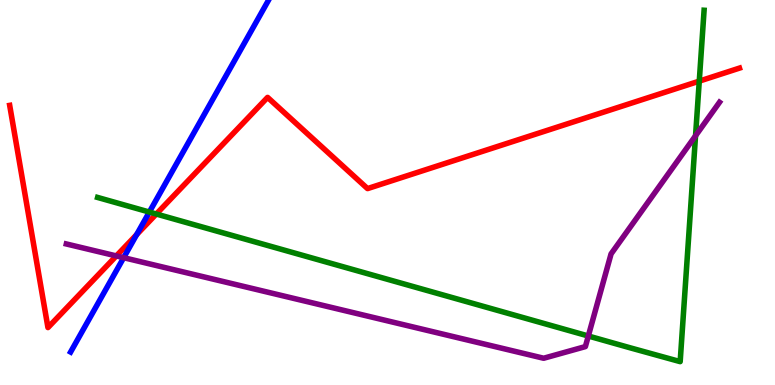[{'lines': ['blue', 'red'], 'intersections': [{'x': 1.76, 'y': 3.91}]}, {'lines': ['green', 'red'], 'intersections': [{'x': 2.02, 'y': 4.44}, {'x': 9.02, 'y': 7.89}]}, {'lines': ['purple', 'red'], 'intersections': [{'x': 1.5, 'y': 3.35}]}, {'lines': ['blue', 'green'], 'intersections': [{'x': 1.93, 'y': 4.49}]}, {'lines': ['blue', 'purple'], 'intersections': [{'x': 1.6, 'y': 3.31}]}, {'lines': ['green', 'purple'], 'intersections': [{'x': 7.59, 'y': 1.27}, {'x': 8.97, 'y': 6.47}]}]